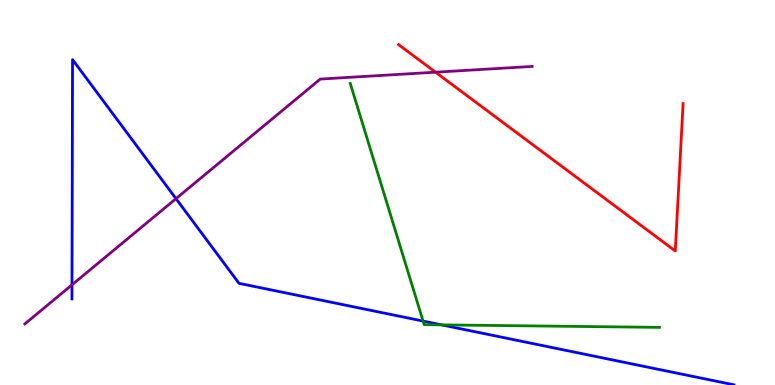[{'lines': ['blue', 'red'], 'intersections': []}, {'lines': ['green', 'red'], 'intersections': []}, {'lines': ['purple', 'red'], 'intersections': [{'x': 5.62, 'y': 8.12}]}, {'lines': ['blue', 'green'], 'intersections': [{'x': 5.46, 'y': 1.66}, {'x': 5.7, 'y': 1.56}]}, {'lines': ['blue', 'purple'], 'intersections': [{'x': 0.929, 'y': 2.6}, {'x': 2.27, 'y': 4.84}]}, {'lines': ['green', 'purple'], 'intersections': []}]